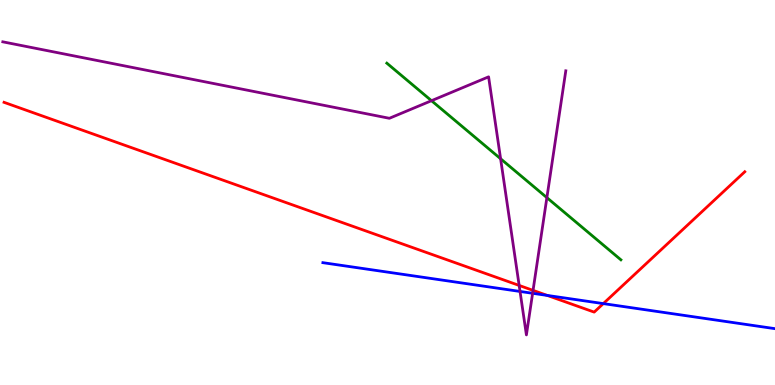[{'lines': ['blue', 'red'], 'intersections': [{'x': 7.06, 'y': 2.33}, {'x': 7.78, 'y': 2.11}]}, {'lines': ['green', 'red'], 'intersections': []}, {'lines': ['purple', 'red'], 'intersections': [{'x': 6.7, 'y': 2.59}, {'x': 6.88, 'y': 2.46}]}, {'lines': ['blue', 'green'], 'intersections': []}, {'lines': ['blue', 'purple'], 'intersections': [{'x': 6.71, 'y': 2.43}, {'x': 6.87, 'y': 2.38}]}, {'lines': ['green', 'purple'], 'intersections': [{'x': 5.57, 'y': 7.38}, {'x': 6.46, 'y': 5.88}, {'x': 7.06, 'y': 4.87}]}]